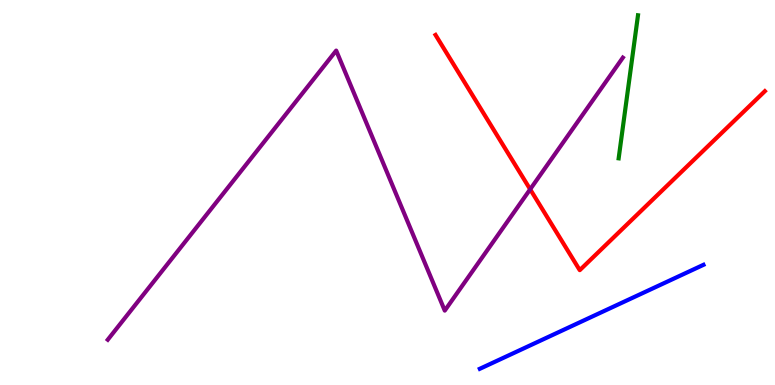[{'lines': ['blue', 'red'], 'intersections': []}, {'lines': ['green', 'red'], 'intersections': []}, {'lines': ['purple', 'red'], 'intersections': [{'x': 6.84, 'y': 5.08}]}, {'lines': ['blue', 'green'], 'intersections': []}, {'lines': ['blue', 'purple'], 'intersections': []}, {'lines': ['green', 'purple'], 'intersections': []}]